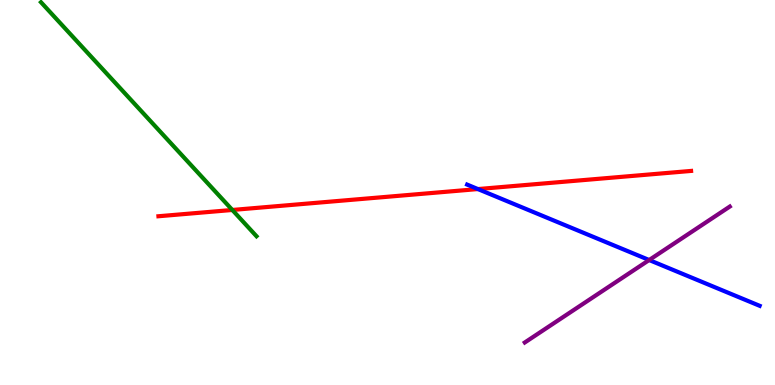[{'lines': ['blue', 'red'], 'intersections': [{'x': 6.17, 'y': 5.09}]}, {'lines': ['green', 'red'], 'intersections': [{'x': 3.0, 'y': 4.55}]}, {'lines': ['purple', 'red'], 'intersections': []}, {'lines': ['blue', 'green'], 'intersections': []}, {'lines': ['blue', 'purple'], 'intersections': [{'x': 8.38, 'y': 3.25}]}, {'lines': ['green', 'purple'], 'intersections': []}]